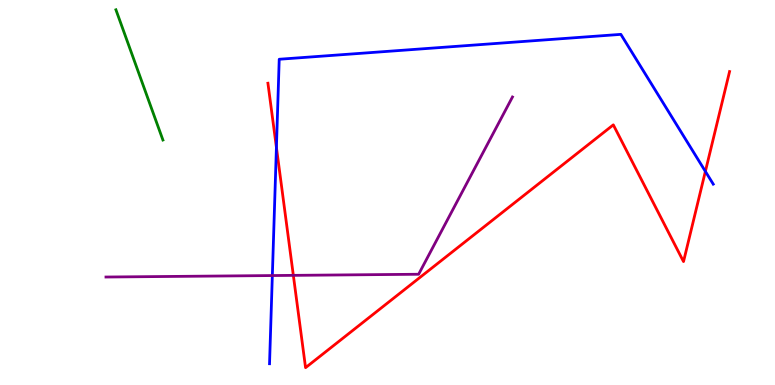[{'lines': ['blue', 'red'], 'intersections': [{'x': 3.57, 'y': 6.17}, {'x': 9.1, 'y': 5.55}]}, {'lines': ['green', 'red'], 'intersections': []}, {'lines': ['purple', 'red'], 'intersections': [{'x': 3.79, 'y': 2.85}]}, {'lines': ['blue', 'green'], 'intersections': []}, {'lines': ['blue', 'purple'], 'intersections': [{'x': 3.51, 'y': 2.84}]}, {'lines': ['green', 'purple'], 'intersections': []}]